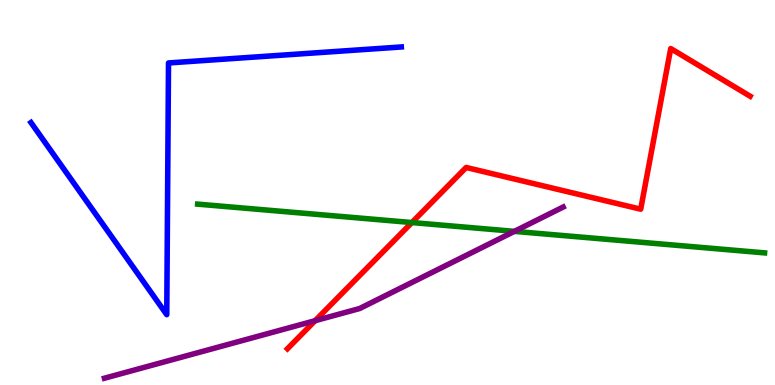[{'lines': ['blue', 'red'], 'intersections': []}, {'lines': ['green', 'red'], 'intersections': [{'x': 5.31, 'y': 4.22}]}, {'lines': ['purple', 'red'], 'intersections': [{'x': 4.07, 'y': 1.67}]}, {'lines': ['blue', 'green'], 'intersections': []}, {'lines': ['blue', 'purple'], 'intersections': []}, {'lines': ['green', 'purple'], 'intersections': [{'x': 6.64, 'y': 3.99}]}]